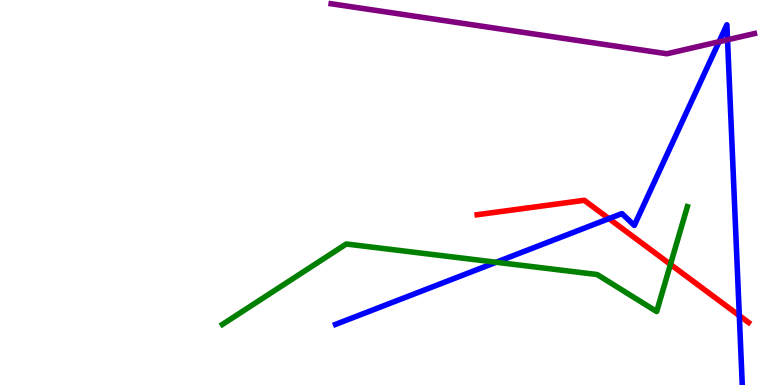[{'lines': ['blue', 'red'], 'intersections': [{'x': 7.86, 'y': 4.32}, {'x': 9.54, 'y': 1.8}]}, {'lines': ['green', 'red'], 'intersections': [{'x': 8.65, 'y': 3.13}]}, {'lines': ['purple', 'red'], 'intersections': []}, {'lines': ['blue', 'green'], 'intersections': [{'x': 6.4, 'y': 3.19}]}, {'lines': ['blue', 'purple'], 'intersections': [{'x': 9.28, 'y': 8.92}, {'x': 9.39, 'y': 8.97}]}, {'lines': ['green', 'purple'], 'intersections': []}]